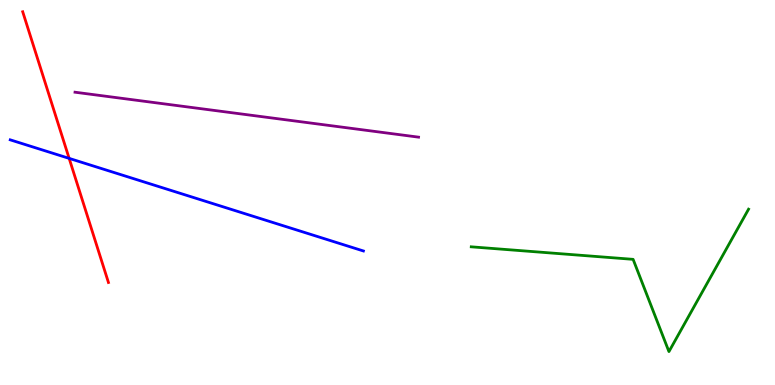[{'lines': ['blue', 'red'], 'intersections': [{'x': 0.892, 'y': 5.89}]}, {'lines': ['green', 'red'], 'intersections': []}, {'lines': ['purple', 'red'], 'intersections': []}, {'lines': ['blue', 'green'], 'intersections': []}, {'lines': ['blue', 'purple'], 'intersections': []}, {'lines': ['green', 'purple'], 'intersections': []}]